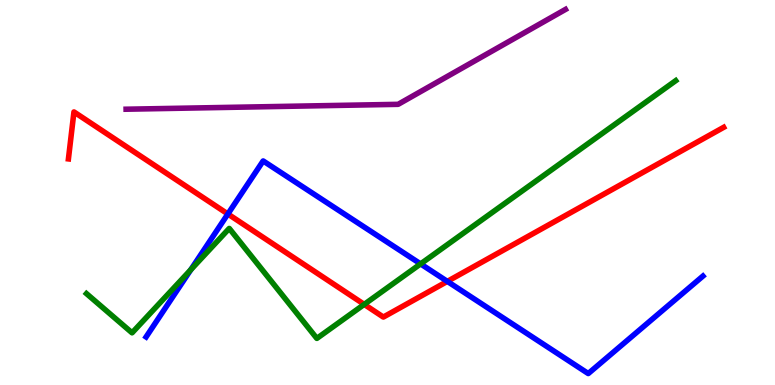[{'lines': ['blue', 'red'], 'intersections': [{'x': 2.94, 'y': 4.44}, {'x': 5.77, 'y': 2.69}]}, {'lines': ['green', 'red'], 'intersections': [{'x': 4.7, 'y': 2.09}]}, {'lines': ['purple', 'red'], 'intersections': []}, {'lines': ['blue', 'green'], 'intersections': [{'x': 2.46, 'y': 2.99}, {'x': 5.43, 'y': 3.15}]}, {'lines': ['blue', 'purple'], 'intersections': []}, {'lines': ['green', 'purple'], 'intersections': []}]